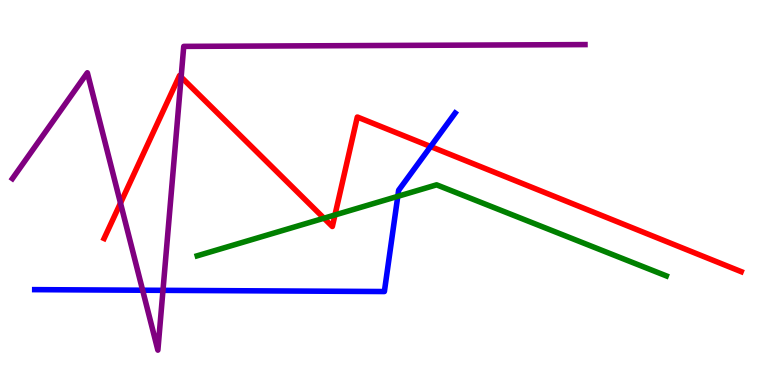[{'lines': ['blue', 'red'], 'intersections': [{'x': 5.56, 'y': 6.19}]}, {'lines': ['green', 'red'], 'intersections': [{'x': 4.18, 'y': 4.33}, {'x': 4.32, 'y': 4.42}]}, {'lines': ['purple', 'red'], 'intersections': [{'x': 1.55, 'y': 4.72}, {'x': 2.34, 'y': 8.0}]}, {'lines': ['blue', 'green'], 'intersections': [{'x': 5.13, 'y': 4.9}]}, {'lines': ['blue', 'purple'], 'intersections': [{'x': 1.84, 'y': 2.46}, {'x': 2.1, 'y': 2.46}]}, {'lines': ['green', 'purple'], 'intersections': []}]